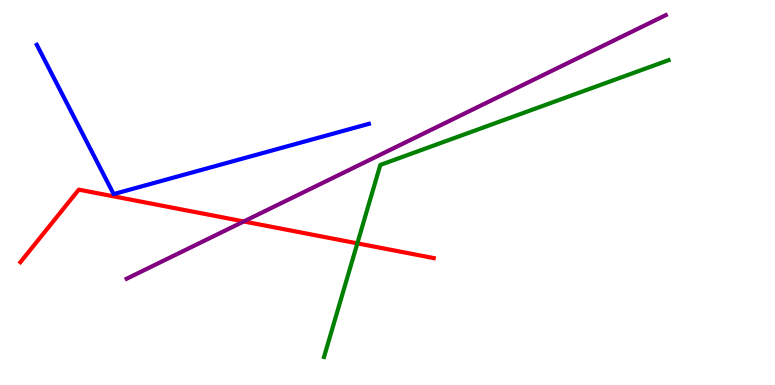[{'lines': ['blue', 'red'], 'intersections': []}, {'lines': ['green', 'red'], 'intersections': [{'x': 4.61, 'y': 3.68}]}, {'lines': ['purple', 'red'], 'intersections': [{'x': 3.15, 'y': 4.25}]}, {'lines': ['blue', 'green'], 'intersections': []}, {'lines': ['blue', 'purple'], 'intersections': []}, {'lines': ['green', 'purple'], 'intersections': []}]